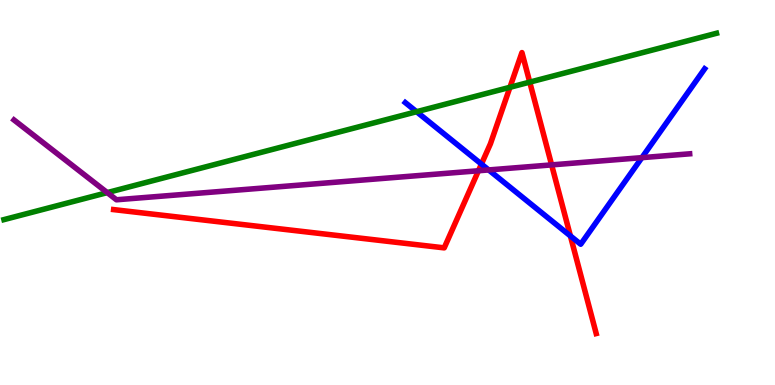[{'lines': ['blue', 'red'], 'intersections': [{'x': 6.21, 'y': 5.74}, {'x': 7.36, 'y': 3.87}]}, {'lines': ['green', 'red'], 'intersections': [{'x': 6.58, 'y': 7.73}, {'x': 6.84, 'y': 7.87}]}, {'lines': ['purple', 'red'], 'intersections': [{'x': 6.17, 'y': 5.56}, {'x': 7.12, 'y': 5.72}]}, {'lines': ['blue', 'green'], 'intersections': [{'x': 5.38, 'y': 7.1}]}, {'lines': ['blue', 'purple'], 'intersections': [{'x': 6.31, 'y': 5.59}, {'x': 8.28, 'y': 5.91}]}, {'lines': ['green', 'purple'], 'intersections': [{'x': 1.38, 'y': 5.0}]}]